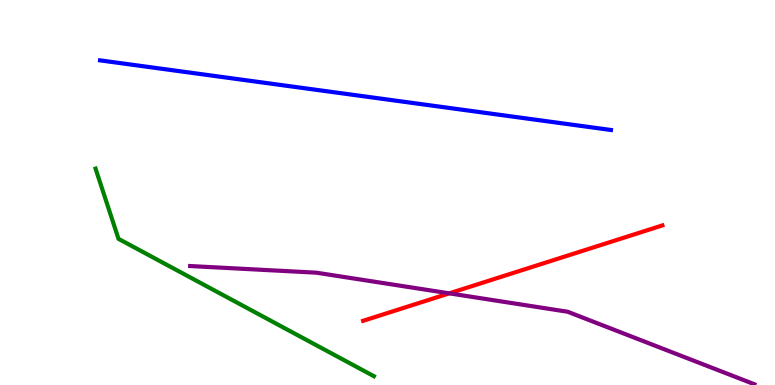[{'lines': ['blue', 'red'], 'intersections': []}, {'lines': ['green', 'red'], 'intersections': []}, {'lines': ['purple', 'red'], 'intersections': [{'x': 5.8, 'y': 2.38}]}, {'lines': ['blue', 'green'], 'intersections': []}, {'lines': ['blue', 'purple'], 'intersections': []}, {'lines': ['green', 'purple'], 'intersections': []}]